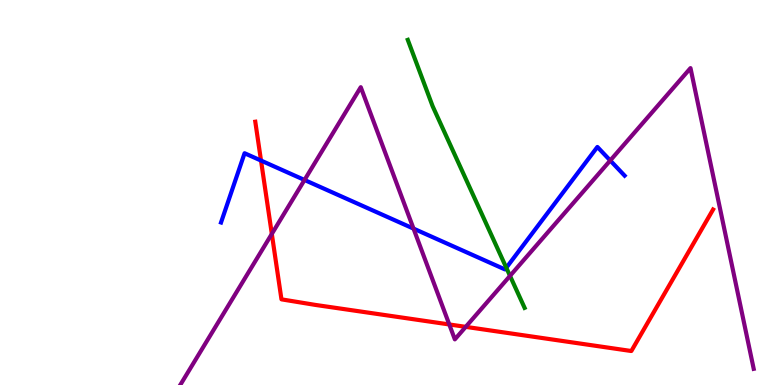[{'lines': ['blue', 'red'], 'intersections': [{'x': 3.37, 'y': 5.83}]}, {'lines': ['green', 'red'], 'intersections': []}, {'lines': ['purple', 'red'], 'intersections': [{'x': 3.51, 'y': 3.92}, {'x': 5.8, 'y': 1.57}, {'x': 6.01, 'y': 1.51}]}, {'lines': ['blue', 'green'], 'intersections': [{'x': 6.53, 'y': 3.05}]}, {'lines': ['blue', 'purple'], 'intersections': [{'x': 3.93, 'y': 5.33}, {'x': 5.34, 'y': 4.06}, {'x': 7.87, 'y': 5.83}]}, {'lines': ['green', 'purple'], 'intersections': [{'x': 6.58, 'y': 2.83}]}]